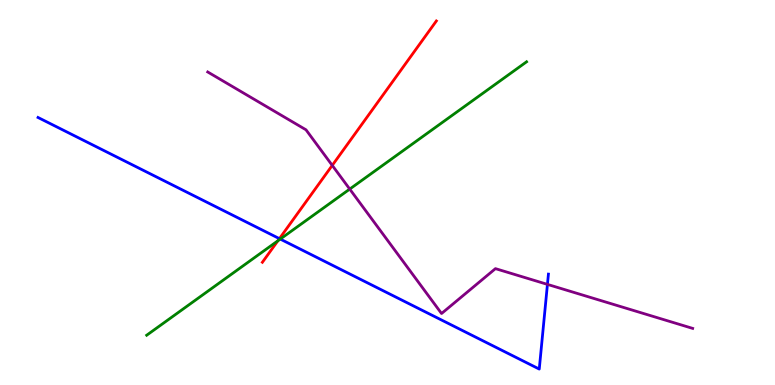[{'lines': ['blue', 'red'], 'intersections': [{'x': 3.61, 'y': 3.8}]}, {'lines': ['green', 'red'], 'intersections': [{'x': 3.59, 'y': 3.75}]}, {'lines': ['purple', 'red'], 'intersections': [{'x': 4.29, 'y': 5.7}]}, {'lines': ['blue', 'green'], 'intersections': [{'x': 3.62, 'y': 3.79}]}, {'lines': ['blue', 'purple'], 'intersections': [{'x': 7.06, 'y': 2.61}]}, {'lines': ['green', 'purple'], 'intersections': [{'x': 4.51, 'y': 5.09}]}]